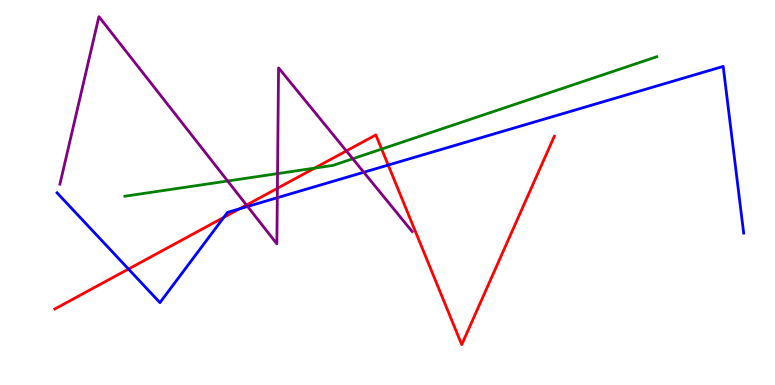[{'lines': ['blue', 'red'], 'intersections': [{'x': 1.66, 'y': 3.01}, {'x': 2.89, 'y': 4.35}, {'x': 3.09, 'y': 4.57}, {'x': 5.01, 'y': 5.71}]}, {'lines': ['green', 'red'], 'intersections': [{'x': 4.06, 'y': 5.63}, {'x': 4.92, 'y': 6.13}]}, {'lines': ['purple', 'red'], 'intersections': [{'x': 3.18, 'y': 4.67}, {'x': 3.58, 'y': 5.11}, {'x': 4.47, 'y': 6.08}]}, {'lines': ['blue', 'green'], 'intersections': []}, {'lines': ['blue', 'purple'], 'intersections': [{'x': 3.19, 'y': 4.64}, {'x': 3.58, 'y': 4.86}, {'x': 4.69, 'y': 5.53}]}, {'lines': ['green', 'purple'], 'intersections': [{'x': 2.94, 'y': 5.3}, {'x': 3.58, 'y': 5.49}, {'x': 4.55, 'y': 5.88}]}]